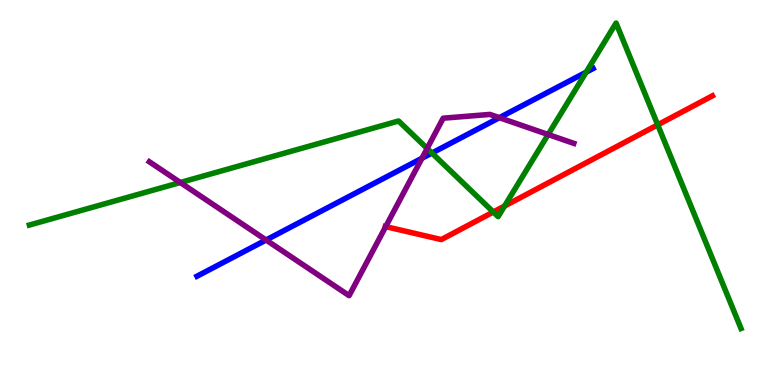[{'lines': ['blue', 'red'], 'intersections': []}, {'lines': ['green', 'red'], 'intersections': [{'x': 6.37, 'y': 4.49}, {'x': 6.51, 'y': 4.65}, {'x': 8.49, 'y': 6.76}]}, {'lines': ['purple', 'red'], 'intersections': [{'x': 4.98, 'y': 4.11}]}, {'lines': ['blue', 'green'], 'intersections': [{'x': 5.57, 'y': 6.02}, {'x': 7.56, 'y': 8.12}]}, {'lines': ['blue', 'purple'], 'intersections': [{'x': 3.43, 'y': 3.77}, {'x': 5.44, 'y': 5.89}, {'x': 6.44, 'y': 6.94}]}, {'lines': ['green', 'purple'], 'intersections': [{'x': 2.33, 'y': 5.26}, {'x': 5.51, 'y': 6.14}, {'x': 7.07, 'y': 6.51}]}]